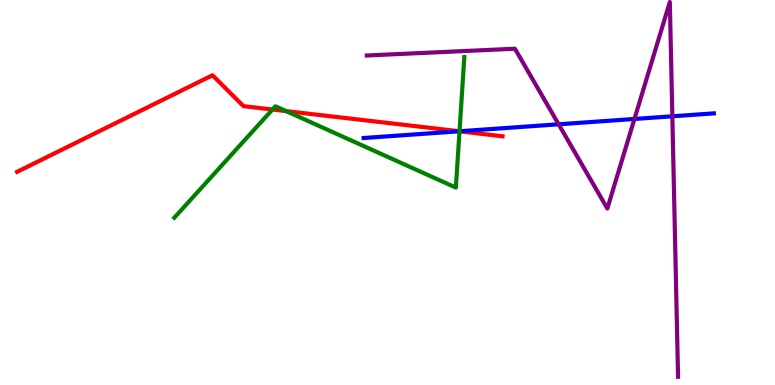[{'lines': ['blue', 'red'], 'intersections': [{'x': 5.93, 'y': 6.59}]}, {'lines': ['green', 'red'], 'intersections': [{'x': 3.52, 'y': 7.16}, {'x': 3.69, 'y': 7.11}, {'x': 5.93, 'y': 6.59}]}, {'lines': ['purple', 'red'], 'intersections': []}, {'lines': ['blue', 'green'], 'intersections': [{'x': 5.93, 'y': 6.59}]}, {'lines': ['blue', 'purple'], 'intersections': [{'x': 7.21, 'y': 6.77}, {'x': 8.19, 'y': 6.91}, {'x': 8.68, 'y': 6.98}]}, {'lines': ['green', 'purple'], 'intersections': []}]